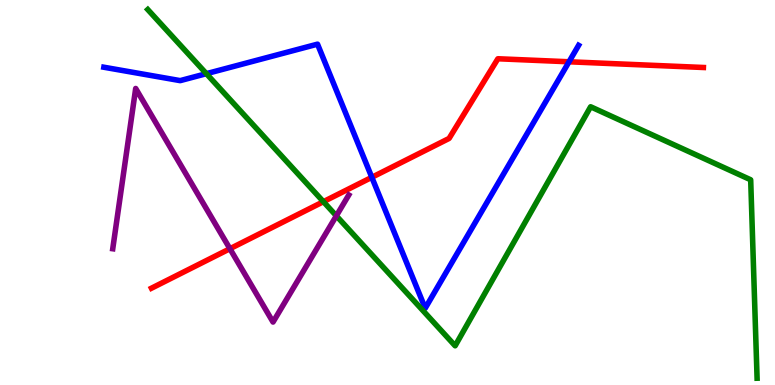[{'lines': ['blue', 'red'], 'intersections': [{'x': 4.8, 'y': 5.39}, {'x': 7.34, 'y': 8.4}]}, {'lines': ['green', 'red'], 'intersections': [{'x': 4.17, 'y': 4.76}]}, {'lines': ['purple', 'red'], 'intersections': [{'x': 2.97, 'y': 3.54}]}, {'lines': ['blue', 'green'], 'intersections': [{'x': 2.66, 'y': 8.09}]}, {'lines': ['blue', 'purple'], 'intersections': []}, {'lines': ['green', 'purple'], 'intersections': [{'x': 4.34, 'y': 4.39}]}]